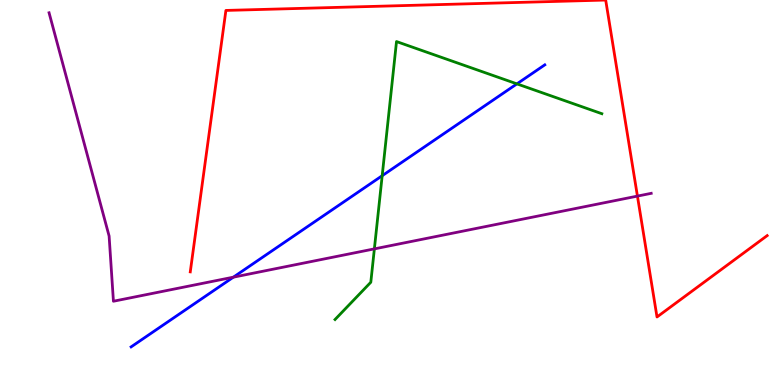[{'lines': ['blue', 'red'], 'intersections': []}, {'lines': ['green', 'red'], 'intersections': []}, {'lines': ['purple', 'red'], 'intersections': [{'x': 8.22, 'y': 4.91}]}, {'lines': ['blue', 'green'], 'intersections': [{'x': 4.93, 'y': 5.44}, {'x': 6.67, 'y': 7.82}]}, {'lines': ['blue', 'purple'], 'intersections': [{'x': 3.01, 'y': 2.8}]}, {'lines': ['green', 'purple'], 'intersections': [{'x': 4.83, 'y': 3.54}]}]